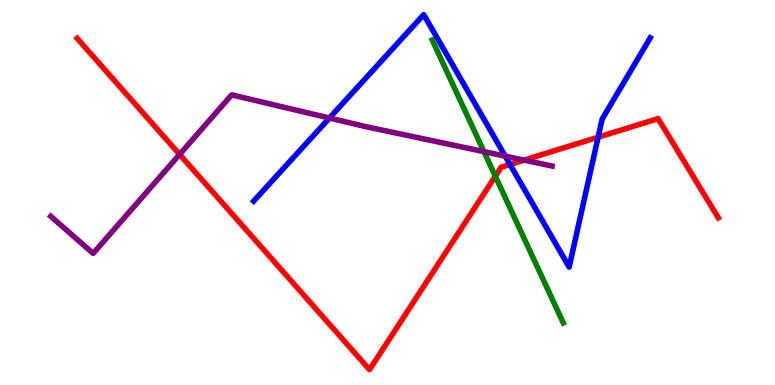[{'lines': ['blue', 'red'], 'intersections': [{'x': 6.58, 'y': 5.73}, {'x': 7.72, 'y': 6.44}]}, {'lines': ['green', 'red'], 'intersections': [{'x': 6.39, 'y': 5.42}]}, {'lines': ['purple', 'red'], 'intersections': [{'x': 2.32, 'y': 5.99}, {'x': 6.76, 'y': 5.84}]}, {'lines': ['blue', 'green'], 'intersections': []}, {'lines': ['blue', 'purple'], 'intersections': [{'x': 4.25, 'y': 6.93}, {'x': 6.52, 'y': 5.94}]}, {'lines': ['green', 'purple'], 'intersections': [{'x': 6.24, 'y': 6.06}]}]